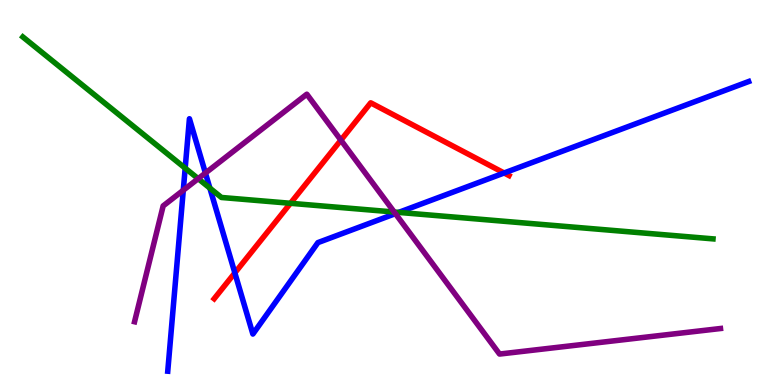[{'lines': ['blue', 'red'], 'intersections': [{'x': 3.03, 'y': 2.91}, {'x': 6.5, 'y': 5.51}]}, {'lines': ['green', 'red'], 'intersections': [{'x': 3.75, 'y': 4.72}]}, {'lines': ['purple', 'red'], 'intersections': [{'x': 4.4, 'y': 6.36}]}, {'lines': ['blue', 'green'], 'intersections': [{'x': 2.39, 'y': 5.63}, {'x': 2.71, 'y': 5.11}, {'x': 5.14, 'y': 4.48}]}, {'lines': ['blue', 'purple'], 'intersections': [{'x': 2.36, 'y': 5.06}, {'x': 2.65, 'y': 5.51}, {'x': 5.1, 'y': 4.45}]}, {'lines': ['green', 'purple'], 'intersections': [{'x': 2.56, 'y': 5.36}, {'x': 5.09, 'y': 4.49}]}]